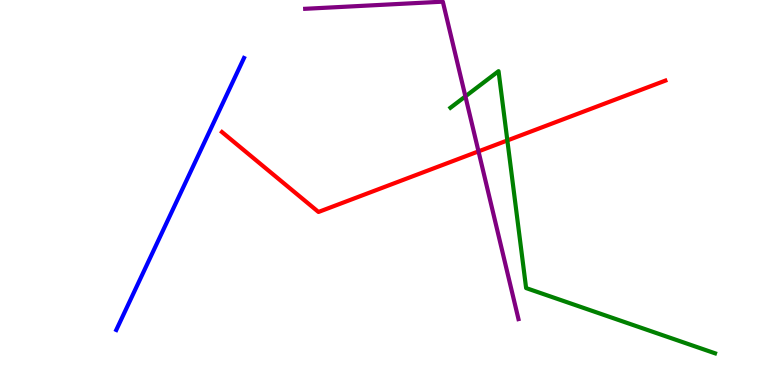[{'lines': ['blue', 'red'], 'intersections': []}, {'lines': ['green', 'red'], 'intersections': [{'x': 6.55, 'y': 6.35}]}, {'lines': ['purple', 'red'], 'intersections': [{'x': 6.17, 'y': 6.07}]}, {'lines': ['blue', 'green'], 'intersections': []}, {'lines': ['blue', 'purple'], 'intersections': []}, {'lines': ['green', 'purple'], 'intersections': [{'x': 6.01, 'y': 7.5}]}]